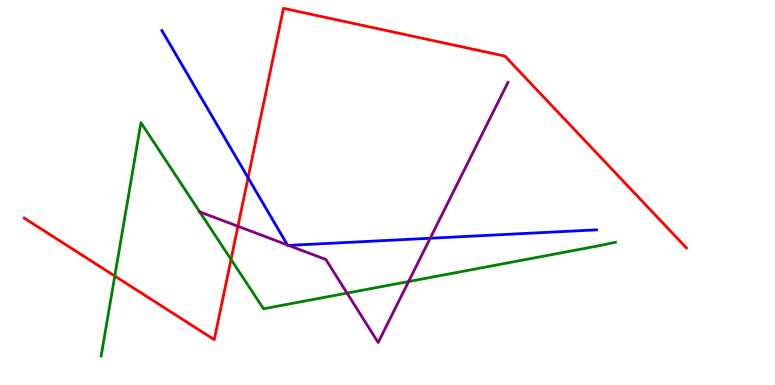[{'lines': ['blue', 'red'], 'intersections': [{'x': 3.2, 'y': 5.38}]}, {'lines': ['green', 'red'], 'intersections': [{'x': 1.48, 'y': 2.83}, {'x': 2.98, 'y': 3.26}]}, {'lines': ['purple', 'red'], 'intersections': [{'x': 3.07, 'y': 4.12}]}, {'lines': ['blue', 'green'], 'intersections': []}, {'lines': ['blue', 'purple'], 'intersections': [{'x': 3.71, 'y': 3.64}, {'x': 3.72, 'y': 3.63}, {'x': 5.55, 'y': 3.81}]}, {'lines': ['green', 'purple'], 'intersections': [{'x': 2.58, 'y': 4.5}, {'x': 4.48, 'y': 2.39}, {'x': 5.27, 'y': 2.69}]}]